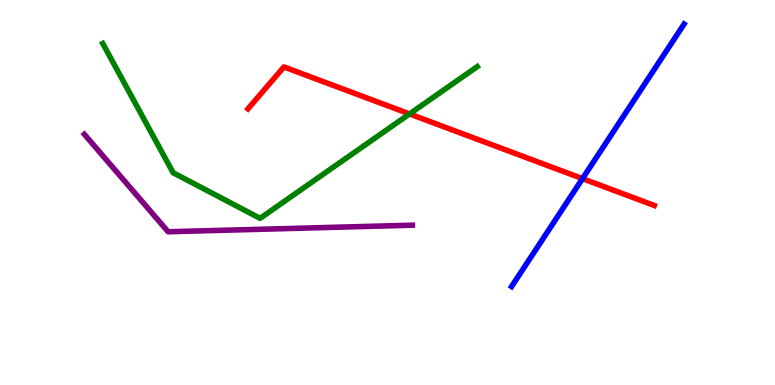[{'lines': ['blue', 'red'], 'intersections': [{'x': 7.52, 'y': 5.36}]}, {'lines': ['green', 'red'], 'intersections': [{'x': 5.28, 'y': 7.04}]}, {'lines': ['purple', 'red'], 'intersections': []}, {'lines': ['blue', 'green'], 'intersections': []}, {'lines': ['blue', 'purple'], 'intersections': []}, {'lines': ['green', 'purple'], 'intersections': []}]